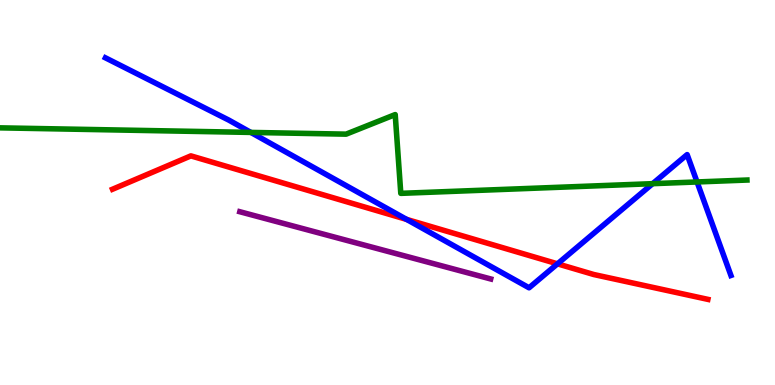[{'lines': ['blue', 'red'], 'intersections': [{'x': 5.25, 'y': 4.3}, {'x': 7.19, 'y': 3.15}]}, {'lines': ['green', 'red'], 'intersections': []}, {'lines': ['purple', 'red'], 'intersections': []}, {'lines': ['blue', 'green'], 'intersections': [{'x': 3.24, 'y': 6.56}, {'x': 8.42, 'y': 5.23}, {'x': 8.99, 'y': 5.27}]}, {'lines': ['blue', 'purple'], 'intersections': []}, {'lines': ['green', 'purple'], 'intersections': []}]